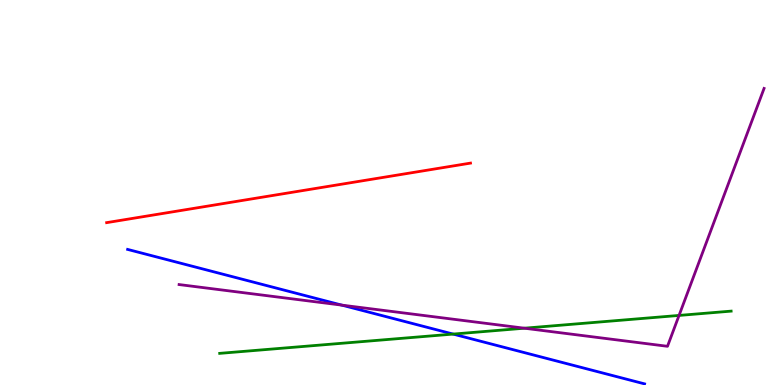[{'lines': ['blue', 'red'], 'intersections': []}, {'lines': ['green', 'red'], 'intersections': []}, {'lines': ['purple', 'red'], 'intersections': []}, {'lines': ['blue', 'green'], 'intersections': [{'x': 5.85, 'y': 1.32}]}, {'lines': ['blue', 'purple'], 'intersections': [{'x': 4.41, 'y': 2.07}]}, {'lines': ['green', 'purple'], 'intersections': [{'x': 6.77, 'y': 1.48}, {'x': 8.76, 'y': 1.81}]}]